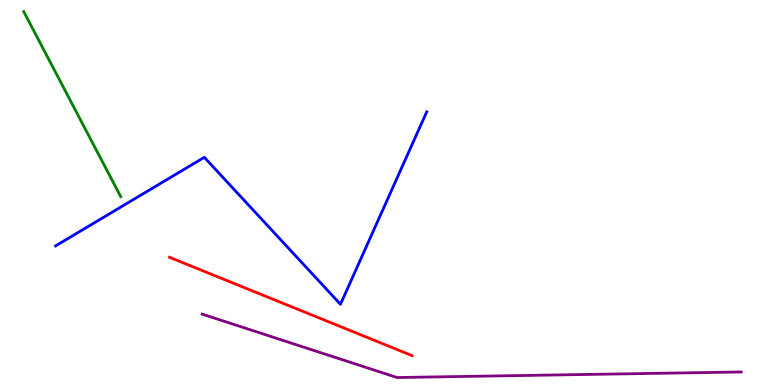[{'lines': ['blue', 'red'], 'intersections': []}, {'lines': ['green', 'red'], 'intersections': []}, {'lines': ['purple', 'red'], 'intersections': []}, {'lines': ['blue', 'green'], 'intersections': []}, {'lines': ['blue', 'purple'], 'intersections': []}, {'lines': ['green', 'purple'], 'intersections': []}]